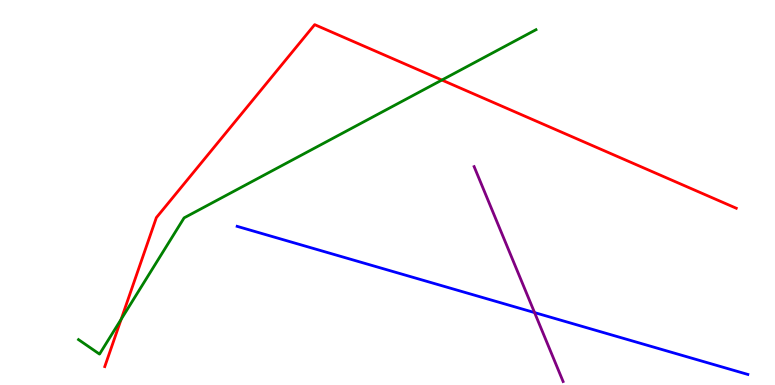[{'lines': ['blue', 'red'], 'intersections': []}, {'lines': ['green', 'red'], 'intersections': [{'x': 1.56, 'y': 1.71}, {'x': 5.7, 'y': 7.92}]}, {'lines': ['purple', 'red'], 'intersections': []}, {'lines': ['blue', 'green'], 'intersections': []}, {'lines': ['blue', 'purple'], 'intersections': [{'x': 6.9, 'y': 1.88}]}, {'lines': ['green', 'purple'], 'intersections': []}]